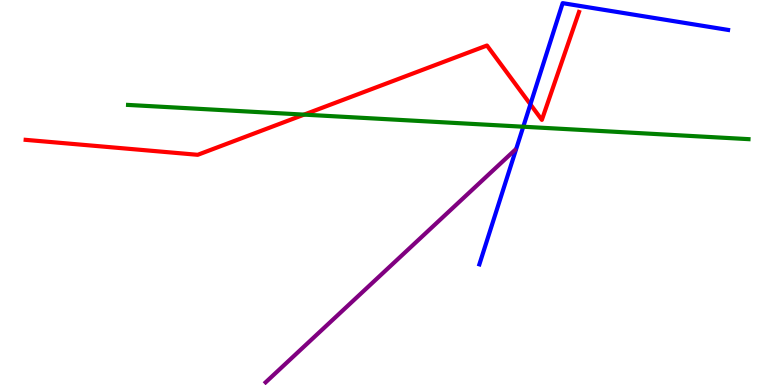[{'lines': ['blue', 'red'], 'intersections': [{'x': 6.84, 'y': 7.29}]}, {'lines': ['green', 'red'], 'intersections': [{'x': 3.92, 'y': 7.02}]}, {'lines': ['purple', 'red'], 'intersections': []}, {'lines': ['blue', 'green'], 'intersections': [{'x': 6.75, 'y': 6.71}]}, {'lines': ['blue', 'purple'], 'intersections': []}, {'lines': ['green', 'purple'], 'intersections': []}]